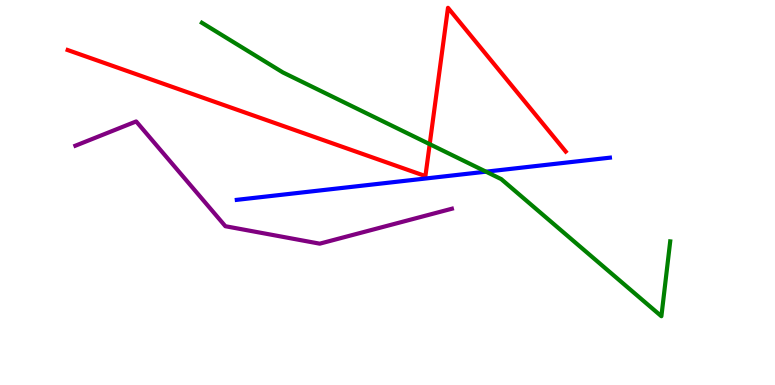[{'lines': ['blue', 'red'], 'intersections': []}, {'lines': ['green', 'red'], 'intersections': [{'x': 5.54, 'y': 6.26}]}, {'lines': ['purple', 'red'], 'intersections': []}, {'lines': ['blue', 'green'], 'intersections': [{'x': 6.27, 'y': 5.54}]}, {'lines': ['blue', 'purple'], 'intersections': []}, {'lines': ['green', 'purple'], 'intersections': []}]